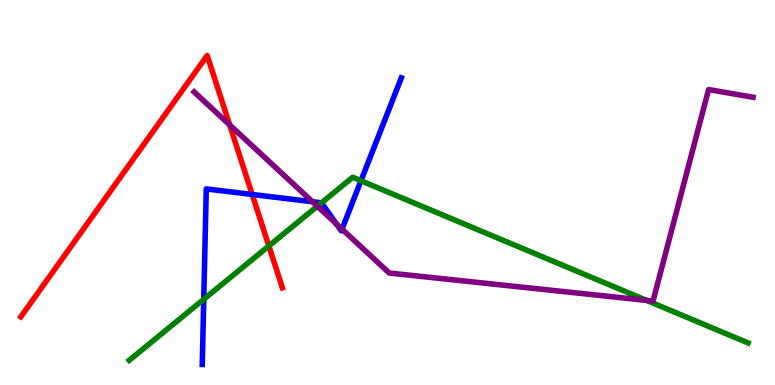[{'lines': ['blue', 'red'], 'intersections': [{'x': 3.25, 'y': 4.95}]}, {'lines': ['green', 'red'], 'intersections': [{'x': 3.47, 'y': 3.61}]}, {'lines': ['purple', 'red'], 'intersections': [{'x': 2.96, 'y': 6.76}]}, {'lines': ['blue', 'green'], 'intersections': [{'x': 2.63, 'y': 2.23}, {'x': 4.15, 'y': 4.73}, {'x': 4.66, 'y': 5.31}]}, {'lines': ['blue', 'purple'], 'intersections': [{'x': 4.03, 'y': 4.76}, {'x': 4.34, 'y': 4.18}, {'x': 4.41, 'y': 4.05}]}, {'lines': ['green', 'purple'], 'intersections': [{'x': 4.09, 'y': 4.64}, {'x': 8.34, 'y': 2.2}]}]